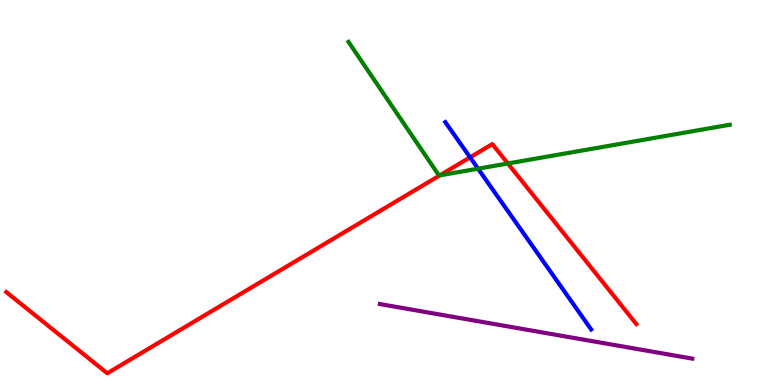[{'lines': ['blue', 'red'], 'intersections': [{'x': 6.07, 'y': 5.91}]}, {'lines': ['green', 'red'], 'intersections': [{'x': 5.68, 'y': 5.45}, {'x': 6.55, 'y': 5.75}]}, {'lines': ['purple', 'red'], 'intersections': []}, {'lines': ['blue', 'green'], 'intersections': [{'x': 6.17, 'y': 5.62}]}, {'lines': ['blue', 'purple'], 'intersections': []}, {'lines': ['green', 'purple'], 'intersections': []}]